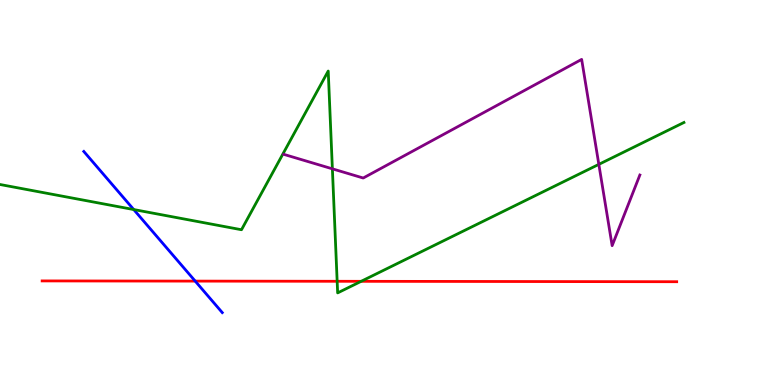[{'lines': ['blue', 'red'], 'intersections': [{'x': 2.52, 'y': 2.7}]}, {'lines': ['green', 'red'], 'intersections': [{'x': 4.35, 'y': 2.69}, {'x': 4.66, 'y': 2.69}]}, {'lines': ['purple', 'red'], 'intersections': []}, {'lines': ['blue', 'green'], 'intersections': [{'x': 1.73, 'y': 4.56}]}, {'lines': ['blue', 'purple'], 'intersections': []}, {'lines': ['green', 'purple'], 'intersections': [{'x': 4.29, 'y': 5.61}, {'x': 7.73, 'y': 5.73}]}]